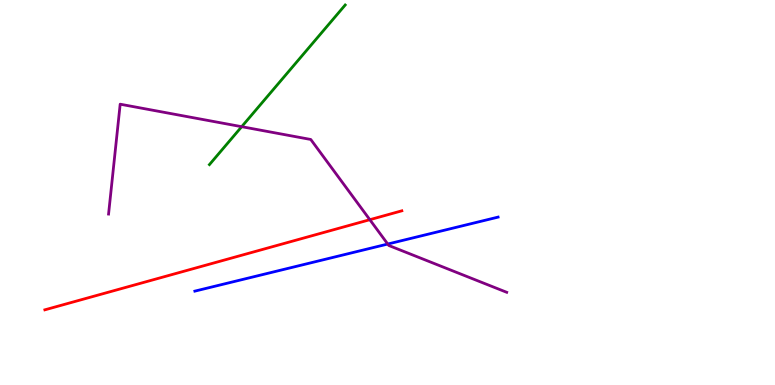[{'lines': ['blue', 'red'], 'intersections': []}, {'lines': ['green', 'red'], 'intersections': []}, {'lines': ['purple', 'red'], 'intersections': [{'x': 4.77, 'y': 4.29}]}, {'lines': ['blue', 'green'], 'intersections': []}, {'lines': ['blue', 'purple'], 'intersections': [{'x': 5.0, 'y': 3.66}]}, {'lines': ['green', 'purple'], 'intersections': [{'x': 3.12, 'y': 6.71}]}]